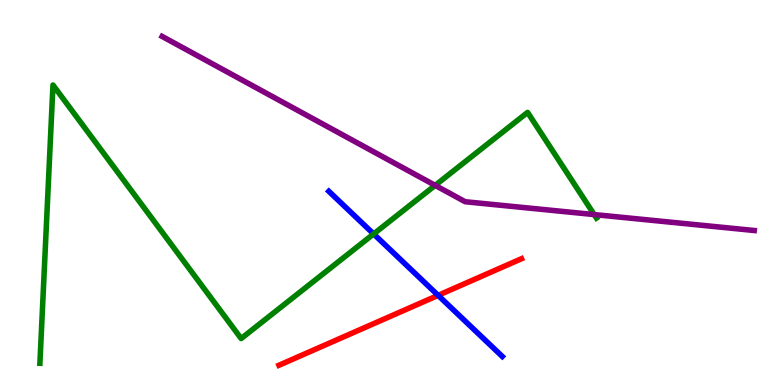[{'lines': ['blue', 'red'], 'intersections': [{'x': 5.65, 'y': 2.33}]}, {'lines': ['green', 'red'], 'intersections': []}, {'lines': ['purple', 'red'], 'intersections': []}, {'lines': ['blue', 'green'], 'intersections': [{'x': 4.82, 'y': 3.92}]}, {'lines': ['blue', 'purple'], 'intersections': []}, {'lines': ['green', 'purple'], 'intersections': [{'x': 5.62, 'y': 5.19}, {'x': 7.67, 'y': 4.43}]}]